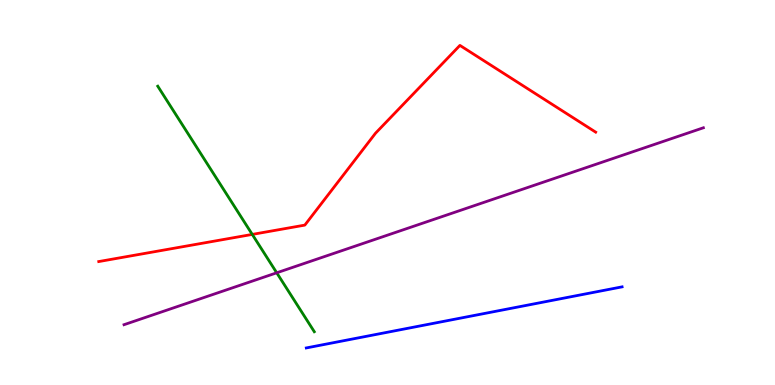[{'lines': ['blue', 'red'], 'intersections': []}, {'lines': ['green', 'red'], 'intersections': [{'x': 3.25, 'y': 3.91}]}, {'lines': ['purple', 'red'], 'intersections': []}, {'lines': ['blue', 'green'], 'intersections': []}, {'lines': ['blue', 'purple'], 'intersections': []}, {'lines': ['green', 'purple'], 'intersections': [{'x': 3.57, 'y': 2.91}]}]